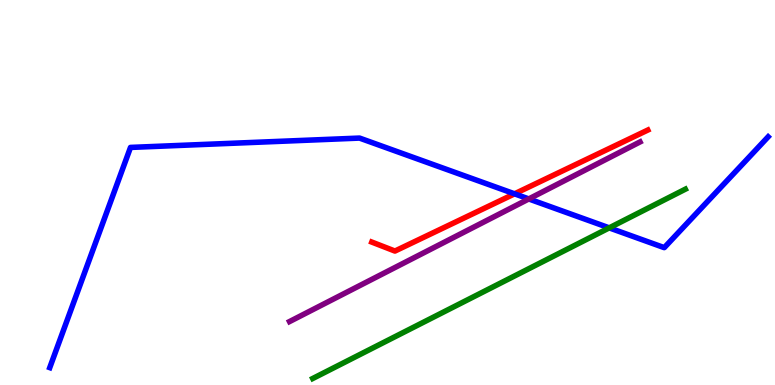[{'lines': ['blue', 'red'], 'intersections': [{'x': 6.64, 'y': 4.97}]}, {'lines': ['green', 'red'], 'intersections': []}, {'lines': ['purple', 'red'], 'intersections': []}, {'lines': ['blue', 'green'], 'intersections': [{'x': 7.86, 'y': 4.08}]}, {'lines': ['blue', 'purple'], 'intersections': [{'x': 6.82, 'y': 4.83}]}, {'lines': ['green', 'purple'], 'intersections': []}]